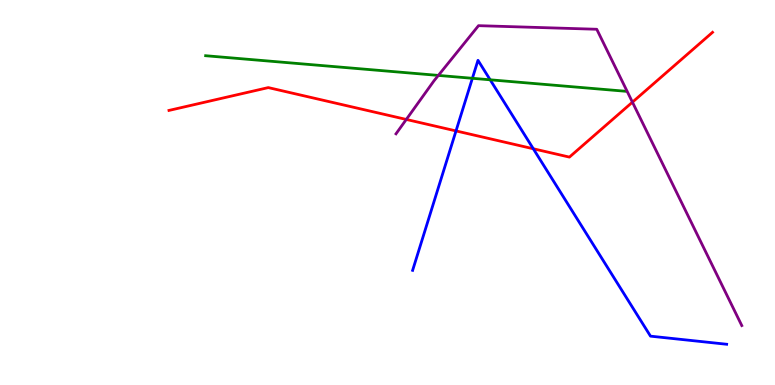[{'lines': ['blue', 'red'], 'intersections': [{'x': 5.88, 'y': 6.6}, {'x': 6.88, 'y': 6.14}]}, {'lines': ['green', 'red'], 'intersections': []}, {'lines': ['purple', 'red'], 'intersections': [{'x': 5.24, 'y': 6.9}, {'x': 8.16, 'y': 7.35}]}, {'lines': ['blue', 'green'], 'intersections': [{'x': 6.1, 'y': 7.97}, {'x': 6.32, 'y': 7.93}]}, {'lines': ['blue', 'purple'], 'intersections': []}, {'lines': ['green', 'purple'], 'intersections': [{'x': 5.66, 'y': 8.04}]}]